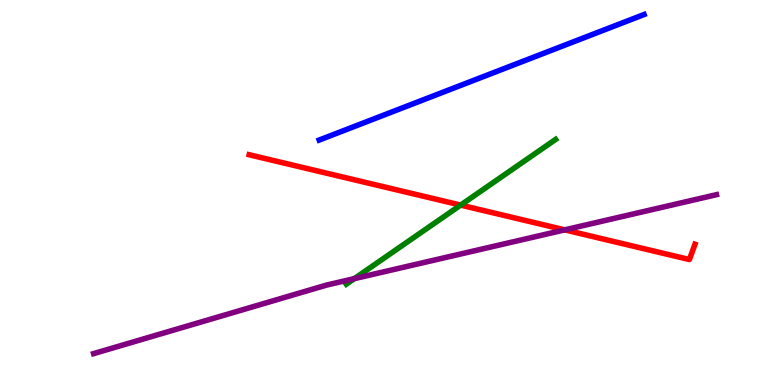[{'lines': ['blue', 'red'], 'intersections': []}, {'lines': ['green', 'red'], 'intersections': [{'x': 5.94, 'y': 4.67}]}, {'lines': ['purple', 'red'], 'intersections': [{'x': 7.29, 'y': 4.03}]}, {'lines': ['blue', 'green'], 'intersections': []}, {'lines': ['blue', 'purple'], 'intersections': []}, {'lines': ['green', 'purple'], 'intersections': [{'x': 4.57, 'y': 2.76}]}]